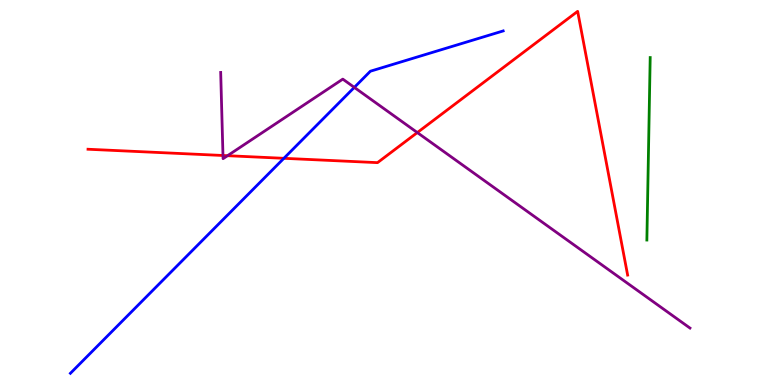[{'lines': ['blue', 'red'], 'intersections': [{'x': 3.66, 'y': 5.89}]}, {'lines': ['green', 'red'], 'intersections': []}, {'lines': ['purple', 'red'], 'intersections': [{'x': 2.88, 'y': 5.96}, {'x': 2.94, 'y': 5.96}, {'x': 5.38, 'y': 6.56}]}, {'lines': ['blue', 'green'], 'intersections': []}, {'lines': ['blue', 'purple'], 'intersections': [{'x': 4.57, 'y': 7.73}]}, {'lines': ['green', 'purple'], 'intersections': []}]